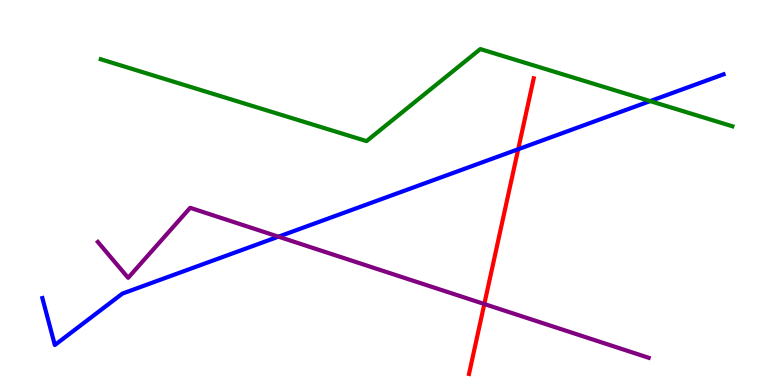[{'lines': ['blue', 'red'], 'intersections': [{'x': 6.69, 'y': 6.12}]}, {'lines': ['green', 'red'], 'intersections': []}, {'lines': ['purple', 'red'], 'intersections': [{'x': 6.25, 'y': 2.1}]}, {'lines': ['blue', 'green'], 'intersections': [{'x': 8.39, 'y': 7.37}]}, {'lines': ['blue', 'purple'], 'intersections': [{'x': 3.59, 'y': 3.85}]}, {'lines': ['green', 'purple'], 'intersections': []}]